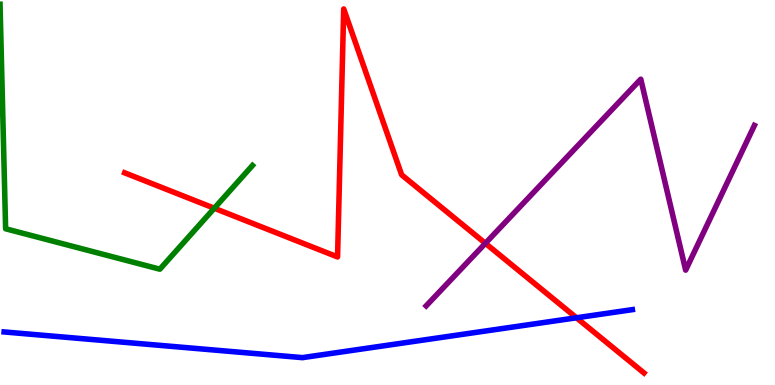[{'lines': ['blue', 'red'], 'intersections': [{'x': 7.44, 'y': 1.75}]}, {'lines': ['green', 'red'], 'intersections': [{'x': 2.77, 'y': 4.59}]}, {'lines': ['purple', 'red'], 'intersections': [{'x': 6.26, 'y': 3.68}]}, {'lines': ['blue', 'green'], 'intersections': []}, {'lines': ['blue', 'purple'], 'intersections': []}, {'lines': ['green', 'purple'], 'intersections': []}]